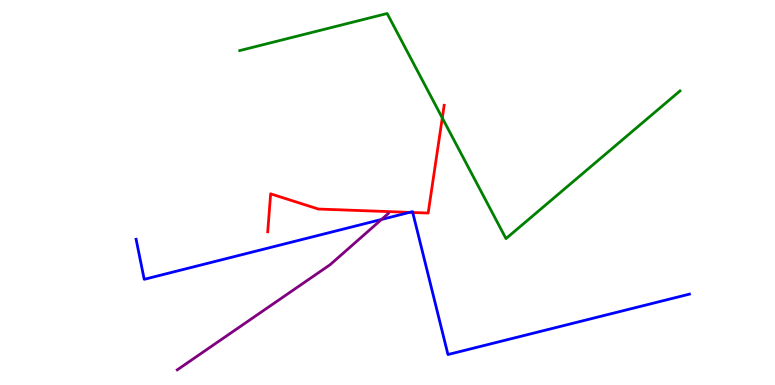[{'lines': ['blue', 'red'], 'intersections': [{'x': 5.28, 'y': 4.48}, {'x': 5.33, 'y': 4.48}]}, {'lines': ['green', 'red'], 'intersections': [{'x': 5.71, 'y': 6.94}]}, {'lines': ['purple', 'red'], 'intersections': []}, {'lines': ['blue', 'green'], 'intersections': []}, {'lines': ['blue', 'purple'], 'intersections': [{'x': 4.92, 'y': 4.3}]}, {'lines': ['green', 'purple'], 'intersections': []}]